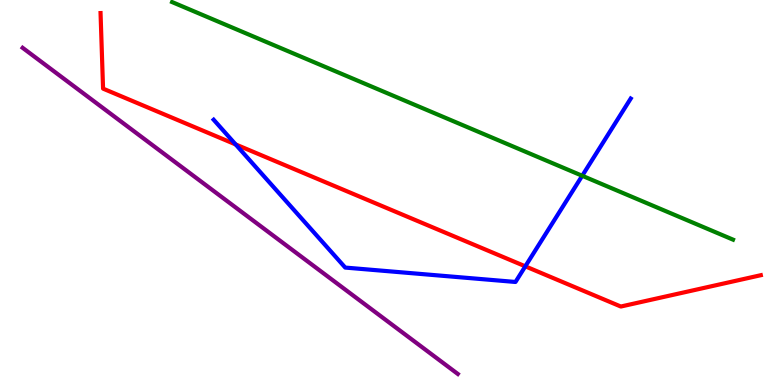[{'lines': ['blue', 'red'], 'intersections': [{'x': 3.04, 'y': 6.25}, {'x': 6.78, 'y': 3.08}]}, {'lines': ['green', 'red'], 'intersections': []}, {'lines': ['purple', 'red'], 'intersections': []}, {'lines': ['blue', 'green'], 'intersections': [{'x': 7.51, 'y': 5.43}]}, {'lines': ['blue', 'purple'], 'intersections': []}, {'lines': ['green', 'purple'], 'intersections': []}]